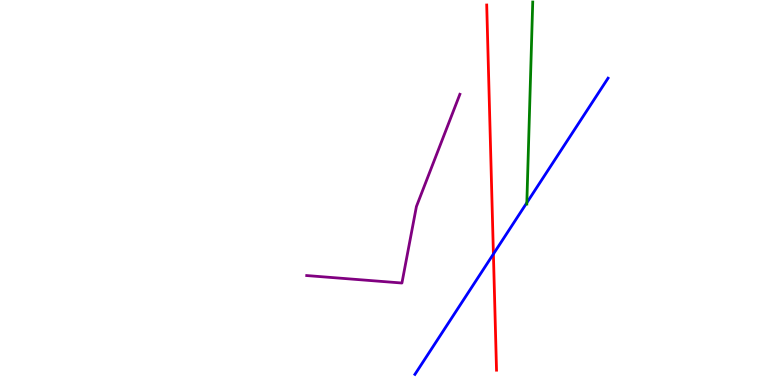[{'lines': ['blue', 'red'], 'intersections': [{'x': 6.37, 'y': 3.4}]}, {'lines': ['green', 'red'], 'intersections': []}, {'lines': ['purple', 'red'], 'intersections': []}, {'lines': ['blue', 'green'], 'intersections': [{'x': 6.8, 'y': 4.73}]}, {'lines': ['blue', 'purple'], 'intersections': []}, {'lines': ['green', 'purple'], 'intersections': []}]